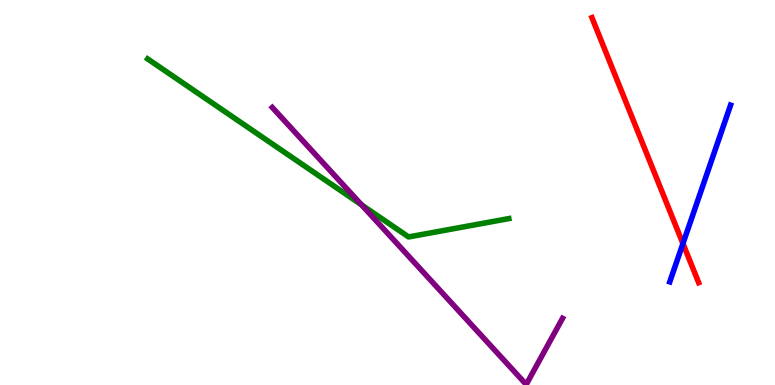[{'lines': ['blue', 'red'], 'intersections': [{'x': 8.81, 'y': 3.67}]}, {'lines': ['green', 'red'], 'intersections': []}, {'lines': ['purple', 'red'], 'intersections': []}, {'lines': ['blue', 'green'], 'intersections': []}, {'lines': ['blue', 'purple'], 'intersections': []}, {'lines': ['green', 'purple'], 'intersections': [{'x': 4.67, 'y': 4.68}]}]